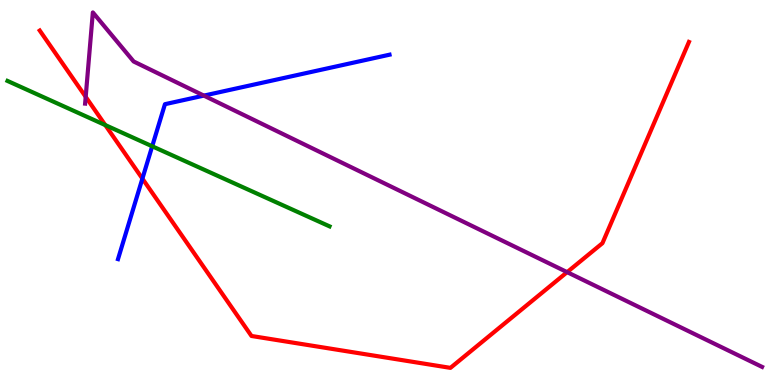[{'lines': ['blue', 'red'], 'intersections': [{'x': 1.84, 'y': 5.36}]}, {'lines': ['green', 'red'], 'intersections': [{'x': 1.36, 'y': 6.75}]}, {'lines': ['purple', 'red'], 'intersections': [{'x': 1.11, 'y': 7.48}, {'x': 7.32, 'y': 2.93}]}, {'lines': ['blue', 'green'], 'intersections': [{'x': 1.96, 'y': 6.2}]}, {'lines': ['blue', 'purple'], 'intersections': [{'x': 2.63, 'y': 7.52}]}, {'lines': ['green', 'purple'], 'intersections': []}]